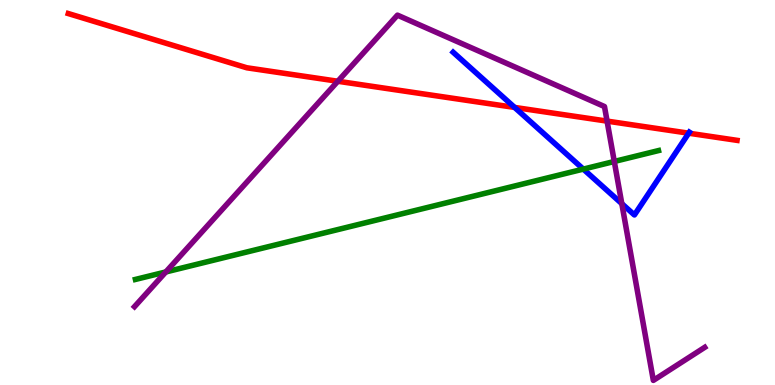[{'lines': ['blue', 'red'], 'intersections': [{'x': 6.64, 'y': 7.21}, {'x': 8.89, 'y': 6.54}]}, {'lines': ['green', 'red'], 'intersections': []}, {'lines': ['purple', 'red'], 'intersections': [{'x': 4.36, 'y': 7.89}, {'x': 7.83, 'y': 6.85}]}, {'lines': ['blue', 'green'], 'intersections': [{'x': 7.53, 'y': 5.61}]}, {'lines': ['blue', 'purple'], 'intersections': [{'x': 8.02, 'y': 4.71}]}, {'lines': ['green', 'purple'], 'intersections': [{'x': 2.14, 'y': 2.94}, {'x': 7.93, 'y': 5.81}]}]